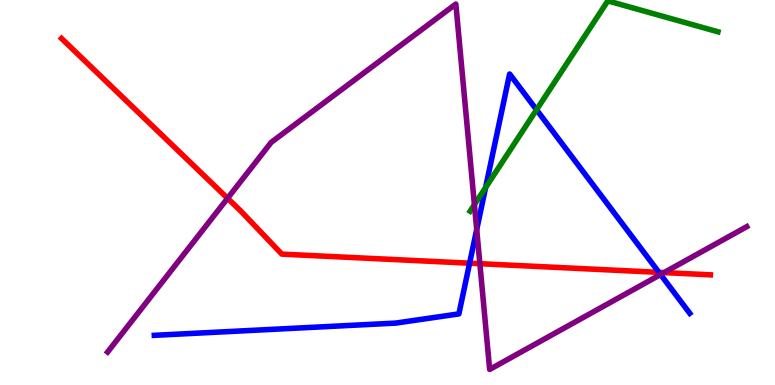[{'lines': ['blue', 'red'], 'intersections': [{'x': 6.06, 'y': 3.16}, {'x': 8.5, 'y': 2.93}]}, {'lines': ['green', 'red'], 'intersections': []}, {'lines': ['purple', 'red'], 'intersections': [{'x': 2.94, 'y': 4.85}, {'x': 6.19, 'y': 3.15}, {'x': 8.57, 'y': 2.92}]}, {'lines': ['blue', 'green'], 'intersections': [{'x': 6.27, 'y': 5.13}, {'x': 6.92, 'y': 7.15}]}, {'lines': ['blue', 'purple'], 'intersections': [{'x': 6.15, 'y': 4.04}, {'x': 8.52, 'y': 2.87}]}, {'lines': ['green', 'purple'], 'intersections': [{'x': 6.12, 'y': 4.68}]}]